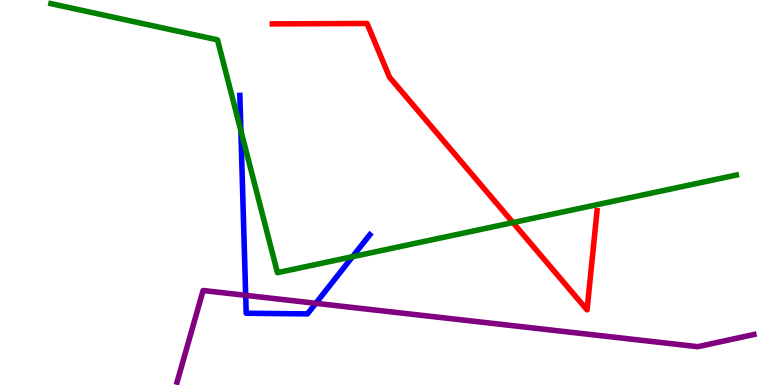[{'lines': ['blue', 'red'], 'intersections': []}, {'lines': ['green', 'red'], 'intersections': [{'x': 6.62, 'y': 4.22}]}, {'lines': ['purple', 'red'], 'intersections': []}, {'lines': ['blue', 'green'], 'intersections': [{'x': 3.11, 'y': 6.61}, {'x': 4.55, 'y': 3.33}]}, {'lines': ['blue', 'purple'], 'intersections': [{'x': 3.17, 'y': 2.33}, {'x': 4.07, 'y': 2.12}]}, {'lines': ['green', 'purple'], 'intersections': []}]